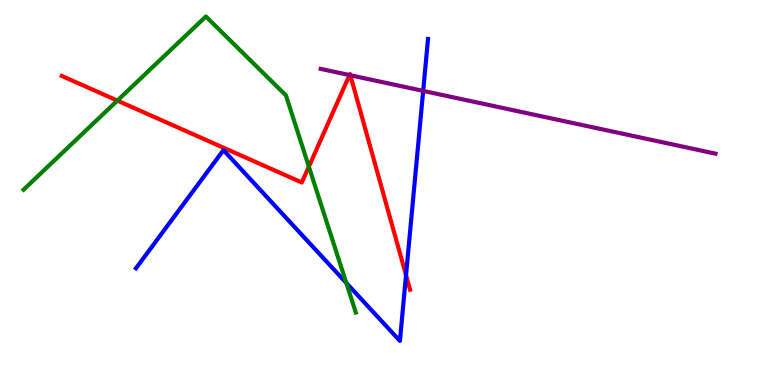[{'lines': ['blue', 'red'], 'intersections': [{'x': 5.24, 'y': 2.85}]}, {'lines': ['green', 'red'], 'intersections': [{'x': 1.51, 'y': 7.39}, {'x': 3.99, 'y': 5.67}]}, {'lines': ['purple', 'red'], 'intersections': [{'x': 4.51, 'y': 8.05}, {'x': 4.52, 'y': 8.05}]}, {'lines': ['blue', 'green'], 'intersections': [{'x': 4.47, 'y': 2.65}]}, {'lines': ['blue', 'purple'], 'intersections': [{'x': 5.46, 'y': 7.64}]}, {'lines': ['green', 'purple'], 'intersections': []}]